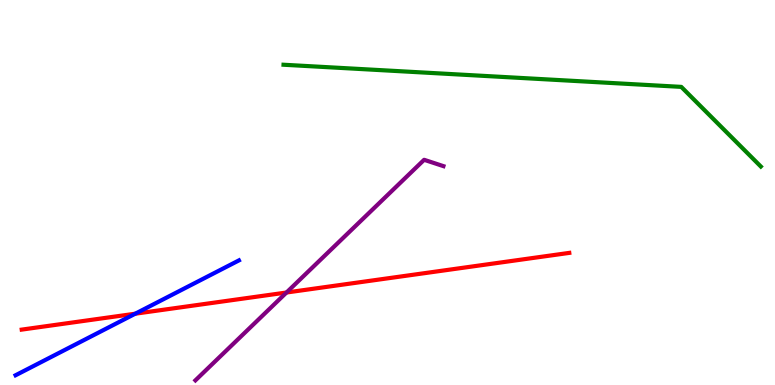[{'lines': ['blue', 'red'], 'intersections': [{'x': 1.75, 'y': 1.85}]}, {'lines': ['green', 'red'], 'intersections': []}, {'lines': ['purple', 'red'], 'intersections': [{'x': 3.7, 'y': 2.4}]}, {'lines': ['blue', 'green'], 'intersections': []}, {'lines': ['blue', 'purple'], 'intersections': []}, {'lines': ['green', 'purple'], 'intersections': []}]